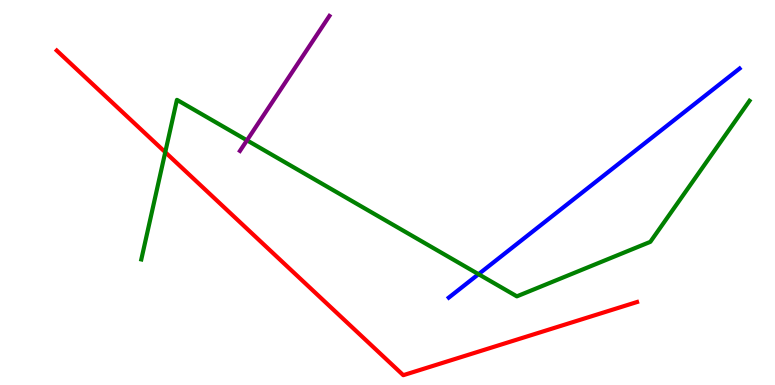[{'lines': ['blue', 'red'], 'intersections': []}, {'lines': ['green', 'red'], 'intersections': [{'x': 2.13, 'y': 6.05}]}, {'lines': ['purple', 'red'], 'intersections': []}, {'lines': ['blue', 'green'], 'intersections': [{'x': 6.17, 'y': 2.88}]}, {'lines': ['blue', 'purple'], 'intersections': []}, {'lines': ['green', 'purple'], 'intersections': [{'x': 3.19, 'y': 6.36}]}]